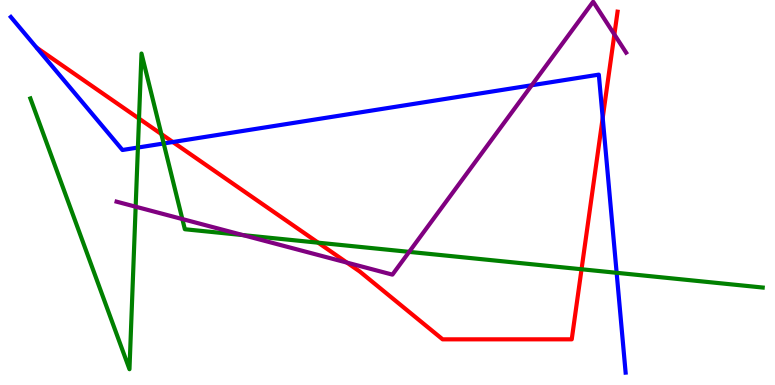[{'lines': ['blue', 'red'], 'intersections': [{'x': 2.23, 'y': 6.31}, {'x': 7.78, 'y': 6.94}]}, {'lines': ['green', 'red'], 'intersections': [{'x': 1.79, 'y': 6.92}, {'x': 2.08, 'y': 6.52}, {'x': 4.11, 'y': 3.7}, {'x': 7.5, 'y': 3.01}]}, {'lines': ['purple', 'red'], 'intersections': [{'x': 4.48, 'y': 3.18}, {'x': 7.93, 'y': 9.1}]}, {'lines': ['blue', 'green'], 'intersections': [{'x': 1.78, 'y': 6.17}, {'x': 2.11, 'y': 6.27}, {'x': 7.96, 'y': 2.91}]}, {'lines': ['blue', 'purple'], 'intersections': [{'x': 6.86, 'y': 7.79}]}, {'lines': ['green', 'purple'], 'intersections': [{'x': 1.75, 'y': 4.63}, {'x': 2.35, 'y': 4.31}, {'x': 3.14, 'y': 3.89}, {'x': 5.28, 'y': 3.46}]}]